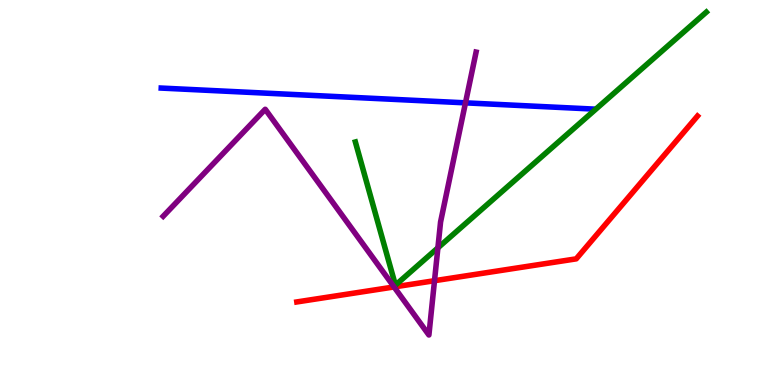[{'lines': ['blue', 'red'], 'intersections': []}, {'lines': ['green', 'red'], 'intersections': []}, {'lines': ['purple', 'red'], 'intersections': [{'x': 5.08, 'y': 2.55}, {'x': 5.61, 'y': 2.71}]}, {'lines': ['blue', 'green'], 'intersections': []}, {'lines': ['blue', 'purple'], 'intersections': [{'x': 6.01, 'y': 7.33}]}, {'lines': ['green', 'purple'], 'intersections': [{'x': 5.65, 'y': 3.56}]}]